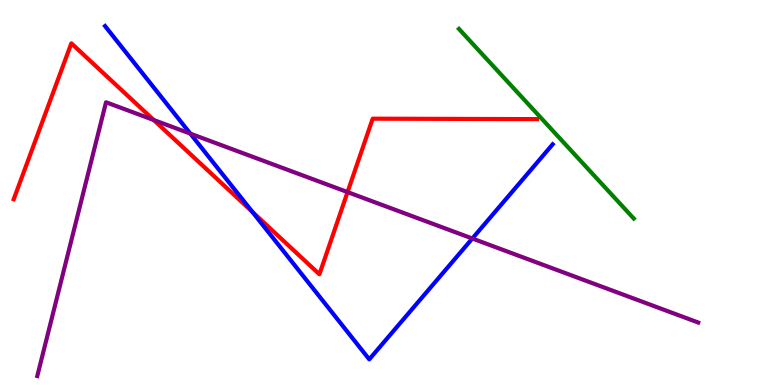[{'lines': ['blue', 'red'], 'intersections': [{'x': 3.26, 'y': 4.5}]}, {'lines': ['green', 'red'], 'intersections': []}, {'lines': ['purple', 'red'], 'intersections': [{'x': 1.98, 'y': 6.88}, {'x': 4.48, 'y': 5.01}]}, {'lines': ['blue', 'green'], 'intersections': []}, {'lines': ['blue', 'purple'], 'intersections': [{'x': 2.46, 'y': 6.53}, {'x': 6.09, 'y': 3.8}]}, {'lines': ['green', 'purple'], 'intersections': []}]